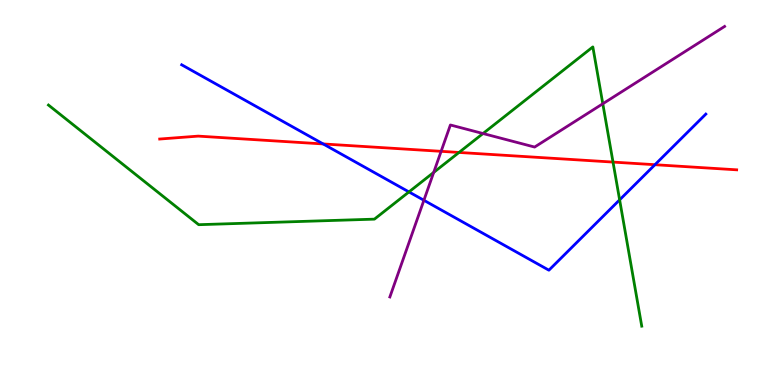[{'lines': ['blue', 'red'], 'intersections': [{'x': 4.17, 'y': 6.26}, {'x': 8.45, 'y': 5.72}]}, {'lines': ['green', 'red'], 'intersections': [{'x': 5.92, 'y': 6.04}, {'x': 7.91, 'y': 5.79}]}, {'lines': ['purple', 'red'], 'intersections': [{'x': 5.69, 'y': 6.07}]}, {'lines': ['blue', 'green'], 'intersections': [{'x': 5.28, 'y': 5.02}, {'x': 8.0, 'y': 4.81}]}, {'lines': ['blue', 'purple'], 'intersections': [{'x': 5.47, 'y': 4.8}]}, {'lines': ['green', 'purple'], 'intersections': [{'x': 5.6, 'y': 5.52}, {'x': 6.23, 'y': 6.53}, {'x': 7.78, 'y': 7.3}]}]